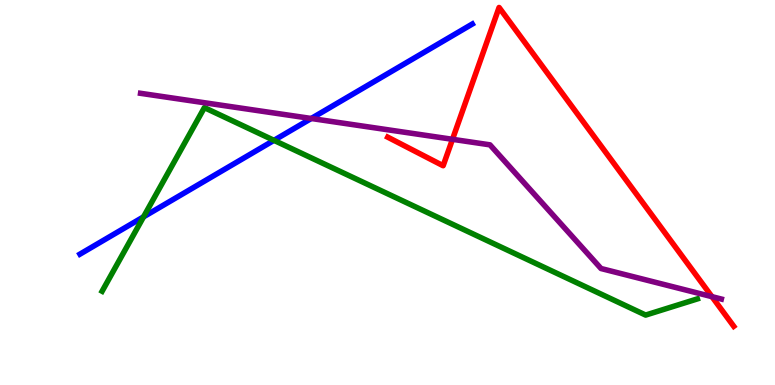[{'lines': ['blue', 'red'], 'intersections': []}, {'lines': ['green', 'red'], 'intersections': []}, {'lines': ['purple', 'red'], 'intersections': [{'x': 5.84, 'y': 6.38}, {'x': 9.19, 'y': 2.29}]}, {'lines': ['blue', 'green'], 'intersections': [{'x': 1.85, 'y': 4.37}, {'x': 3.54, 'y': 6.35}]}, {'lines': ['blue', 'purple'], 'intersections': [{'x': 4.02, 'y': 6.92}]}, {'lines': ['green', 'purple'], 'intersections': []}]